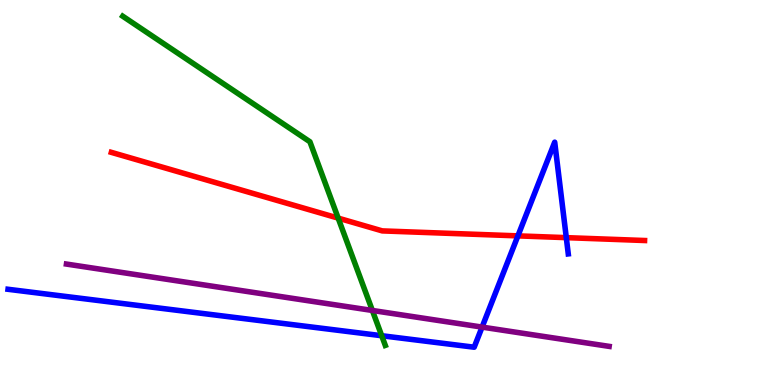[{'lines': ['blue', 'red'], 'intersections': [{'x': 6.68, 'y': 3.87}, {'x': 7.31, 'y': 3.83}]}, {'lines': ['green', 'red'], 'intersections': [{'x': 4.36, 'y': 4.33}]}, {'lines': ['purple', 'red'], 'intersections': []}, {'lines': ['blue', 'green'], 'intersections': [{'x': 4.93, 'y': 1.28}]}, {'lines': ['blue', 'purple'], 'intersections': [{'x': 6.22, 'y': 1.5}]}, {'lines': ['green', 'purple'], 'intersections': [{'x': 4.8, 'y': 1.94}]}]